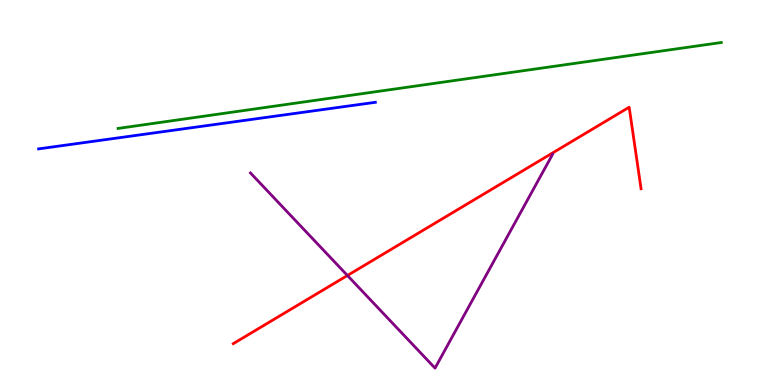[{'lines': ['blue', 'red'], 'intersections': []}, {'lines': ['green', 'red'], 'intersections': []}, {'lines': ['purple', 'red'], 'intersections': [{'x': 4.48, 'y': 2.84}]}, {'lines': ['blue', 'green'], 'intersections': []}, {'lines': ['blue', 'purple'], 'intersections': []}, {'lines': ['green', 'purple'], 'intersections': []}]